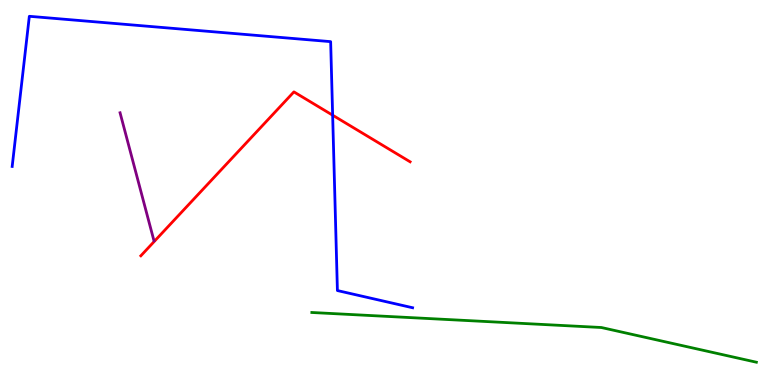[{'lines': ['blue', 'red'], 'intersections': [{'x': 4.29, 'y': 7.01}]}, {'lines': ['green', 'red'], 'intersections': []}, {'lines': ['purple', 'red'], 'intersections': []}, {'lines': ['blue', 'green'], 'intersections': []}, {'lines': ['blue', 'purple'], 'intersections': []}, {'lines': ['green', 'purple'], 'intersections': []}]